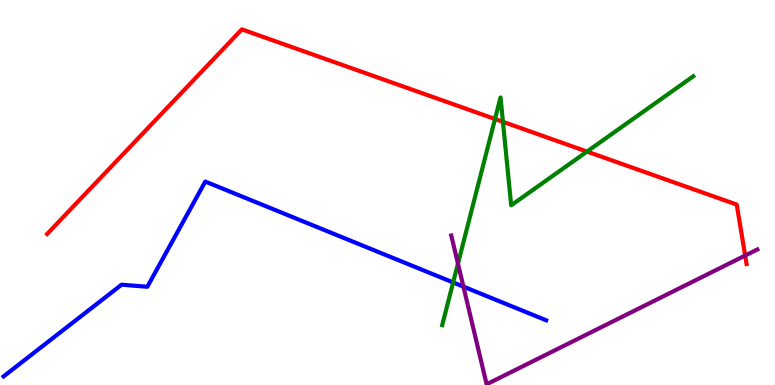[{'lines': ['blue', 'red'], 'intersections': []}, {'lines': ['green', 'red'], 'intersections': [{'x': 6.39, 'y': 6.91}, {'x': 6.49, 'y': 6.84}, {'x': 7.57, 'y': 6.06}]}, {'lines': ['purple', 'red'], 'intersections': [{'x': 9.61, 'y': 3.36}]}, {'lines': ['blue', 'green'], 'intersections': [{'x': 5.85, 'y': 2.66}]}, {'lines': ['blue', 'purple'], 'intersections': [{'x': 5.98, 'y': 2.56}]}, {'lines': ['green', 'purple'], 'intersections': [{'x': 5.91, 'y': 3.15}]}]